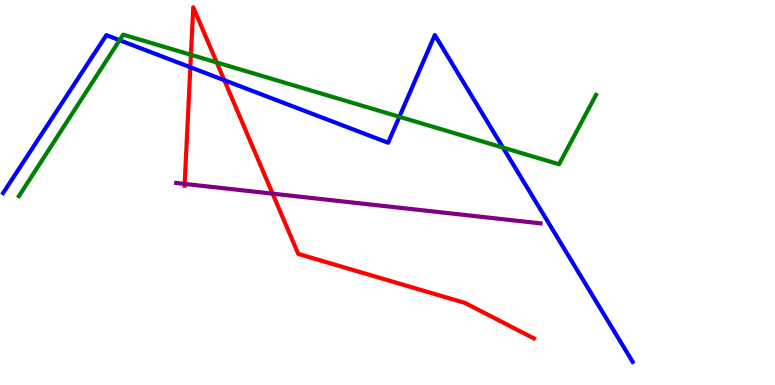[{'lines': ['blue', 'red'], 'intersections': [{'x': 2.46, 'y': 8.25}, {'x': 2.89, 'y': 7.92}]}, {'lines': ['green', 'red'], 'intersections': [{'x': 2.46, 'y': 8.58}, {'x': 2.8, 'y': 8.38}]}, {'lines': ['purple', 'red'], 'intersections': [{'x': 2.38, 'y': 5.22}, {'x': 3.52, 'y': 4.97}]}, {'lines': ['blue', 'green'], 'intersections': [{'x': 1.54, 'y': 8.96}, {'x': 5.15, 'y': 6.97}, {'x': 6.49, 'y': 6.17}]}, {'lines': ['blue', 'purple'], 'intersections': []}, {'lines': ['green', 'purple'], 'intersections': []}]